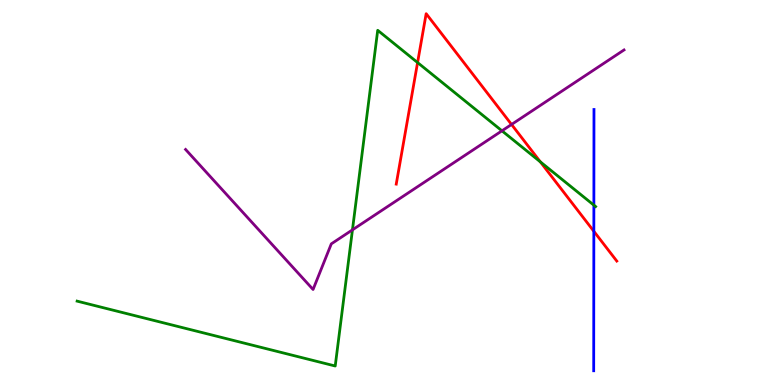[{'lines': ['blue', 'red'], 'intersections': [{'x': 7.66, 'y': 3.99}]}, {'lines': ['green', 'red'], 'intersections': [{'x': 5.39, 'y': 8.38}, {'x': 6.97, 'y': 5.8}]}, {'lines': ['purple', 'red'], 'intersections': [{'x': 6.6, 'y': 6.77}]}, {'lines': ['blue', 'green'], 'intersections': [{'x': 7.66, 'y': 4.67}]}, {'lines': ['blue', 'purple'], 'intersections': []}, {'lines': ['green', 'purple'], 'intersections': [{'x': 4.55, 'y': 4.03}, {'x': 6.48, 'y': 6.6}]}]